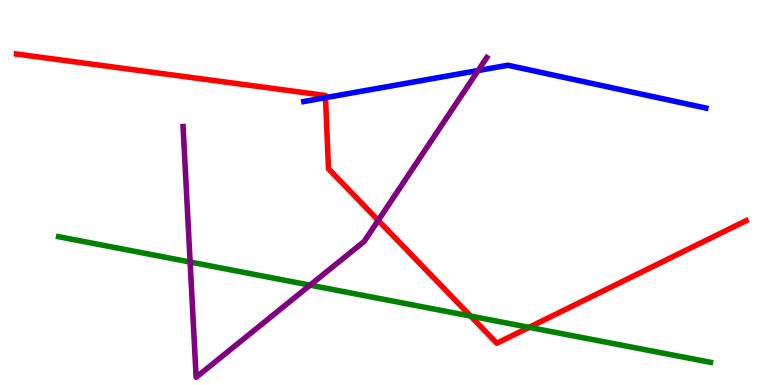[{'lines': ['blue', 'red'], 'intersections': [{'x': 4.2, 'y': 7.46}]}, {'lines': ['green', 'red'], 'intersections': [{'x': 6.07, 'y': 1.79}, {'x': 6.83, 'y': 1.5}]}, {'lines': ['purple', 'red'], 'intersections': [{'x': 4.88, 'y': 4.28}]}, {'lines': ['blue', 'green'], 'intersections': []}, {'lines': ['blue', 'purple'], 'intersections': [{'x': 6.17, 'y': 8.17}]}, {'lines': ['green', 'purple'], 'intersections': [{'x': 2.45, 'y': 3.19}, {'x': 4.0, 'y': 2.59}]}]